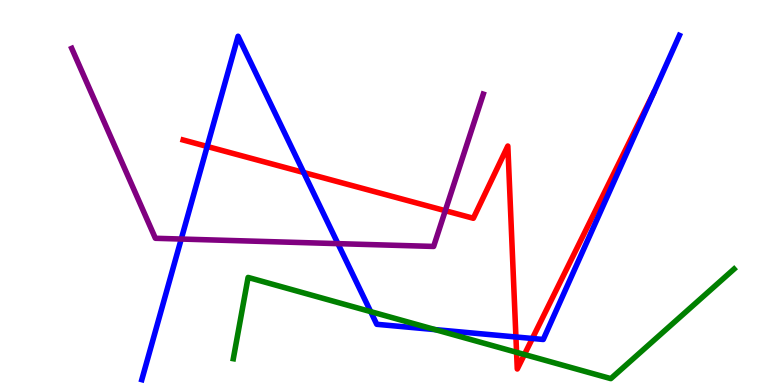[{'lines': ['blue', 'red'], 'intersections': [{'x': 2.67, 'y': 6.2}, {'x': 3.92, 'y': 5.52}, {'x': 6.66, 'y': 1.25}, {'x': 6.87, 'y': 1.21}]}, {'lines': ['green', 'red'], 'intersections': [{'x': 6.67, 'y': 0.849}, {'x': 6.77, 'y': 0.792}]}, {'lines': ['purple', 'red'], 'intersections': [{'x': 5.75, 'y': 4.53}]}, {'lines': ['blue', 'green'], 'intersections': [{'x': 4.78, 'y': 1.91}, {'x': 5.62, 'y': 1.44}]}, {'lines': ['blue', 'purple'], 'intersections': [{'x': 2.34, 'y': 3.79}, {'x': 4.36, 'y': 3.67}]}, {'lines': ['green', 'purple'], 'intersections': []}]